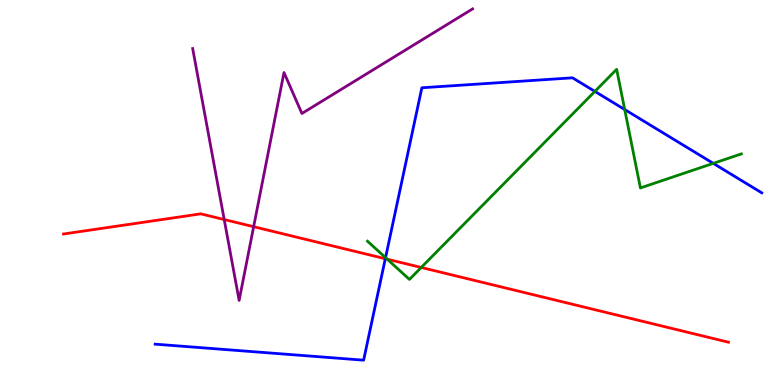[{'lines': ['blue', 'red'], 'intersections': [{'x': 4.97, 'y': 3.28}]}, {'lines': ['green', 'red'], 'intersections': [{'x': 5.0, 'y': 3.27}, {'x': 5.44, 'y': 3.05}]}, {'lines': ['purple', 'red'], 'intersections': [{'x': 2.89, 'y': 4.3}, {'x': 3.27, 'y': 4.11}]}, {'lines': ['blue', 'green'], 'intersections': [{'x': 4.97, 'y': 3.31}, {'x': 7.68, 'y': 7.63}, {'x': 8.06, 'y': 7.15}, {'x': 9.2, 'y': 5.76}]}, {'lines': ['blue', 'purple'], 'intersections': []}, {'lines': ['green', 'purple'], 'intersections': []}]